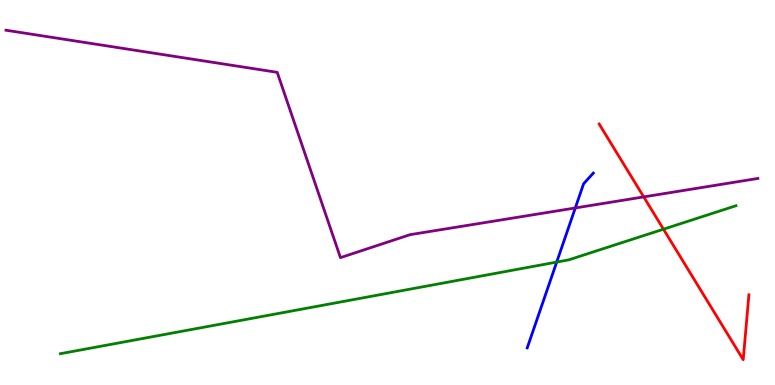[{'lines': ['blue', 'red'], 'intersections': []}, {'lines': ['green', 'red'], 'intersections': [{'x': 8.56, 'y': 4.05}]}, {'lines': ['purple', 'red'], 'intersections': [{'x': 8.31, 'y': 4.89}]}, {'lines': ['blue', 'green'], 'intersections': [{'x': 7.18, 'y': 3.19}]}, {'lines': ['blue', 'purple'], 'intersections': [{'x': 7.42, 'y': 4.6}]}, {'lines': ['green', 'purple'], 'intersections': []}]